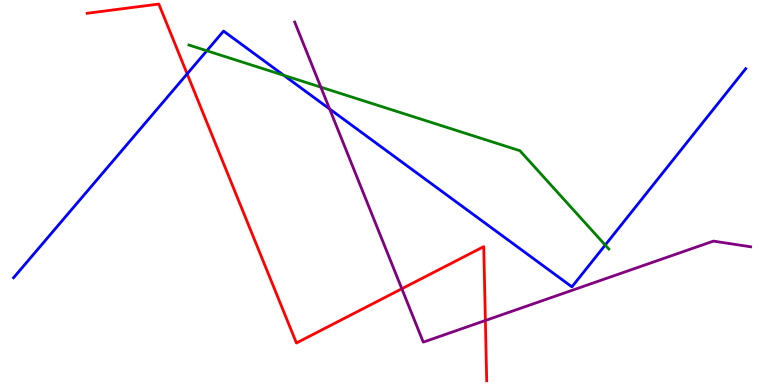[{'lines': ['blue', 'red'], 'intersections': [{'x': 2.41, 'y': 8.08}]}, {'lines': ['green', 'red'], 'intersections': []}, {'lines': ['purple', 'red'], 'intersections': [{'x': 5.18, 'y': 2.5}, {'x': 6.26, 'y': 1.68}]}, {'lines': ['blue', 'green'], 'intersections': [{'x': 2.67, 'y': 8.68}, {'x': 3.66, 'y': 8.04}, {'x': 7.81, 'y': 3.63}]}, {'lines': ['blue', 'purple'], 'intersections': [{'x': 4.25, 'y': 7.17}]}, {'lines': ['green', 'purple'], 'intersections': [{'x': 4.14, 'y': 7.74}]}]